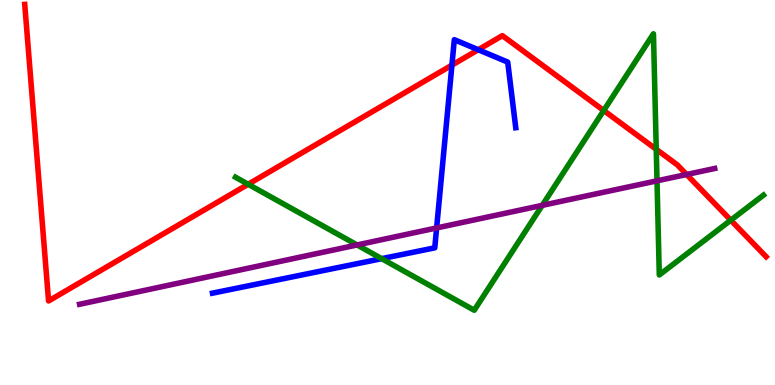[{'lines': ['blue', 'red'], 'intersections': [{'x': 5.83, 'y': 8.31}, {'x': 6.17, 'y': 8.71}]}, {'lines': ['green', 'red'], 'intersections': [{'x': 3.2, 'y': 5.21}, {'x': 7.79, 'y': 7.13}, {'x': 8.47, 'y': 6.12}, {'x': 9.43, 'y': 4.28}]}, {'lines': ['purple', 'red'], 'intersections': [{'x': 8.86, 'y': 5.47}]}, {'lines': ['blue', 'green'], 'intersections': [{'x': 4.93, 'y': 3.28}]}, {'lines': ['blue', 'purple'], 'intersections': [{'x': 5.63, 'y': 4.08}]}, {'lines': ['green', 'purple'], 'intersections': [{'x': 4.61, 'y': 3.64}, {'x': 7.0, 'y': 4.67}, {'x': 8.48, 'y': 5.3}]}]